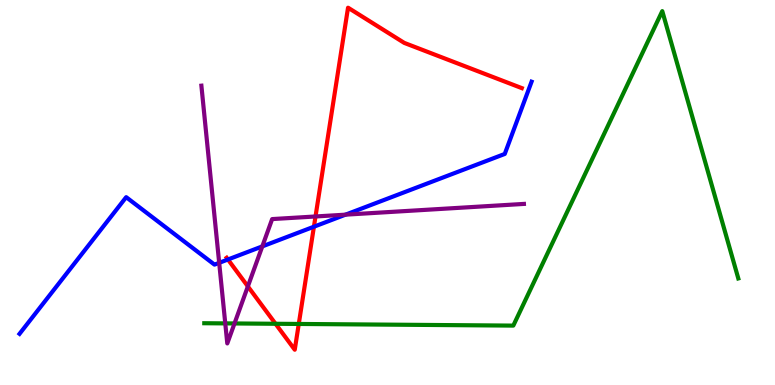[{'lines': ['blue', 'red'], 'intersections': [{'x': 2.94, 'y': 3.26}, {'x': 4.05, 'y': 4.11}]}, {'lines': ['green', 'red'], 'intersections': [{'x': 3.56, 'y': 1.59}, {'x': 3.86, 'y': 1.59}]}, {'lines': ['purple', 'red'], 'intersections': [{'x': 3.2, 'y': 2.56}, {'x': 4.07, 'y': 4.38}]}, {'lines': ['blue', 'green'], 'intersections': []}, {'lines': ['blue', 'purple'], 'intersections': [{'x': 2.83, 'y': 3.17}, {'x': 3.38, 'y': 3.6}, {'x': 4.46, 'y': 4.42}]}, {'lines': ['green', 'purple'], 'intersections': [{'x': 2.91, 'y': 1.6}, {'x': 3.03, 'y': 1.6}]}]